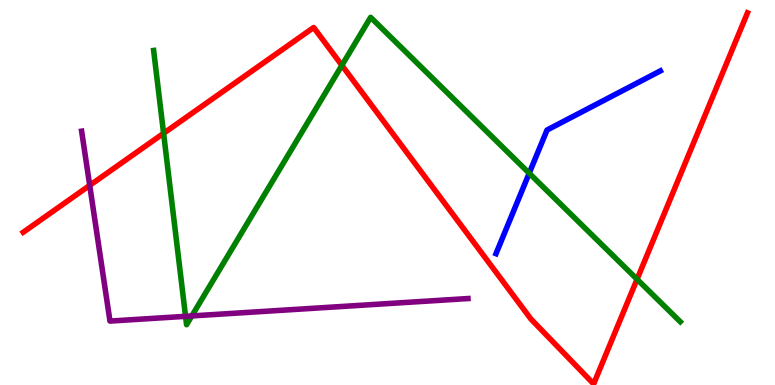[{'lines': ['blue', 'red'], 'intersections': []}, {'lines': ['green', 'red'], 'intersections': [{'x': 2.11, 'y': 6.54}, {'x': 4.41, 'y': 8.3}, {'x': 8.22, 'y': 2.75}]}, {'lines': ['purple', 'red'], 'intersections': [{'x': 1.16, 'y': 5.18}]}, {'lines': ['blue', 'green'], 'intersections': [{'x': 6.83, 'y': 5.5}]}, {'lines': ['blue', 'purple'], 'intersections': []}, {'lines': ['green', 'purple'], 'intersections': [{'x': 2.39, 'y': 1.78}, {'x': 2.48, 'y': 1.79}]}]